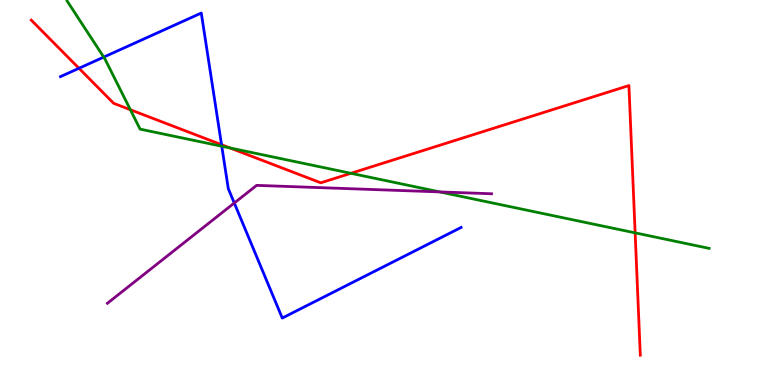[{'lines': ['blue', 'red'], 'intersections': [{'x': 1.02, 'y': 8.23}, {'x': 2.86, 'y': 6.24}]}, {'lines': ['green', 'red'], 'intersections': [{'x': 1.68, 'y': 7.15}, {'x': 2.97, 'y': 6.16}, {'x': 4.53, 'y': 5.5}, {'x': 8.2, 'y': 3.95}]}, {'lines': ['purple', 'red'], 'intersections': []}, {'lines': ['blue', 'green'], 'intersections': [{'x': 1.34, 'y': 8.52}, {'x': 2.86, 'y': 6.2}]}, {'lines': ['blue', 'purple'], 'intersections': [{'x': 3.02, 'y': 4.73}]}, {'lines': ['green', 'purple'], 'intersections': [{'x': 5.67, 'y': 5.02}]}]